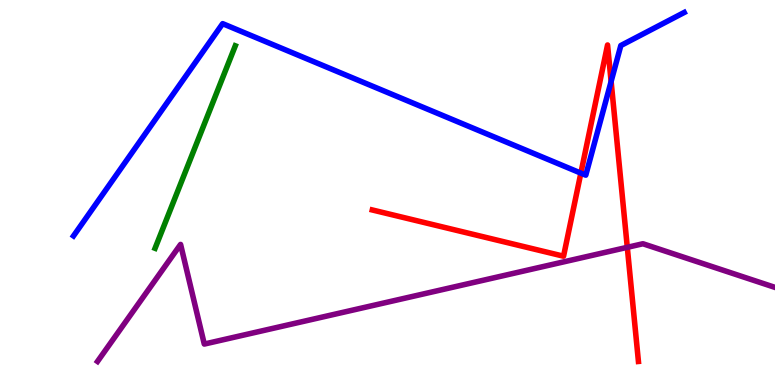[{'lines': ['blue', 'red'], 'intersections': [{'x': 7.49, 'y': 5.5}, {'x': 7.89, 'y': 7.88}]}, {'lines': ['green', 'red'], 'intersections': []}, {'lines': ['purple', 'red'], 'intersections': [{'x': 8.09, 'y': 3.58}]}, {'lines': ['blue', 'green'], 'intersections': []}, {'lines': ['blue', 'purple'], 'intersections': []}, {'lines': ['green', 'purple'], 'intersections': []}]